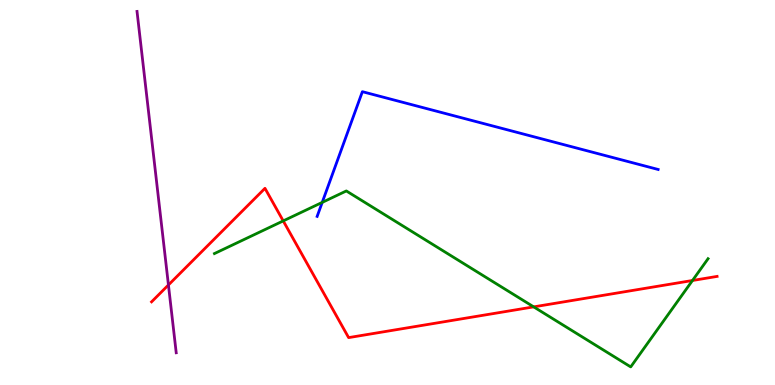[{'lines': ['blue', 'red'], 'intersections': []}, {'lines': ['green', 'red'], 'intersections': [{'x': 3.65, 'y': 4.26}, {'x': 6.89, 'y': 2.03}, {'x': 8.94, 'y': 2.71}]}, {'lines': ['purple', 'red'], 'intersections': [{'x': 2.17, 'y': 2.6}]}, {'lines': ['blue', 'green'], 'intersections': [{'x': 4.16, 'y': 4.74}]}, {'lines': ['blue', 'purple'], 'intersections': []}, {'lines': ['green', 'purple'], 'intersections': []}]